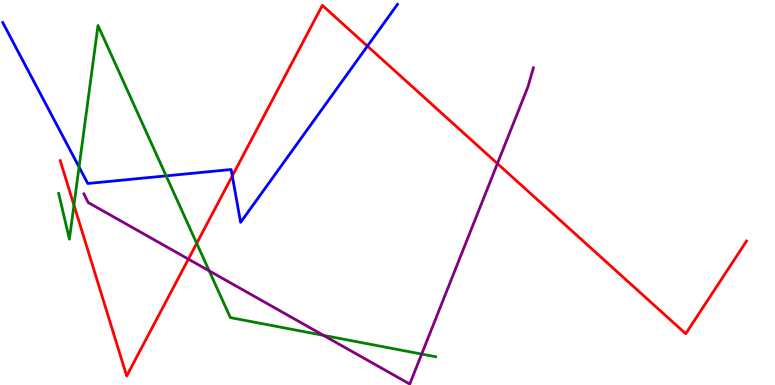[{'lines': ['blue', 'red'], 'intersections': [{'x': 3.0, 'y': 5.43}, {'x': 4.74, 'y': 8.8}]}, {'lines': ['green', 'red'], 'intersections': [{'x': 0.954, 'y': 4.67}, {'x': 2.54, 'y': 3.68}]}, {'lines': ['purple', 'red'], 'intersections': [{'x': 2.43, 'y': 3.27}, {'x': 6.42, 'y': 5.75}]}, {'lines': ['blue', 'green'], 'intersections': [{'x': 1.02, 'y': 5.66}, {'x': 2.14, 'y': 5.43}]}, {'lines': ['blue', 'purple'], 'intersections': []}, {'lines': ['green', 'purple'], 'intersections': [{'x': 2.7, 'y': 2.97}, {'x': 4.17, 'y': 1.29}, {'x': 5.44, 'y': 0.803}]}]